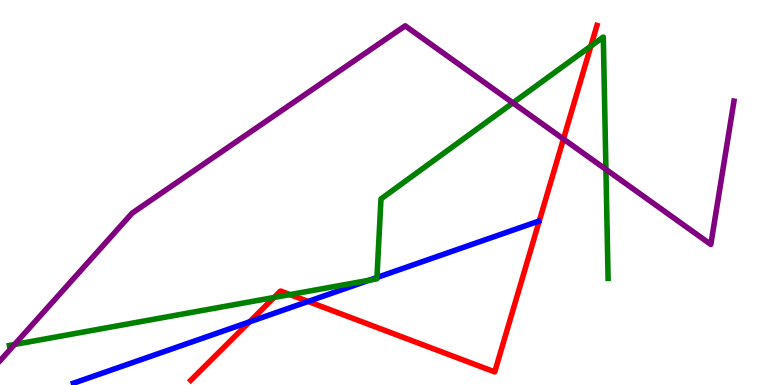[{'lines': ['blue', 'red'], 'intersections': [{'x': 3.22, 'y': 1.64}, {'x': 3.98, 'y': 2.17}]}, {'lines': ['green', 'red'], 'intersections': [{'x': 3.54, 'y': 2.27}, {'x': 3.74, 'y': 2.35}, {'x': 7.62, 'y': 8.8}]}, {'lines': ['purple', 'red'], 'intersections': [{'x': 7.27, 'y': 6.39}]}, {'lines': ['blue', 'green'], 'intersections': [{'x': 4.76, 'y': 2.72}, {'x': 4.86, 'y': 2.79}]}, {'lines': ['blue', 'purple'], 'intersections': []}, {'lines': ['green', 'purple'], 'intersections': [{'x': 0.188, 'y': 1.05}, {'x': 6.62, 'y': 7.33}, {'x': 7.82, 'y': 5.6}]}]